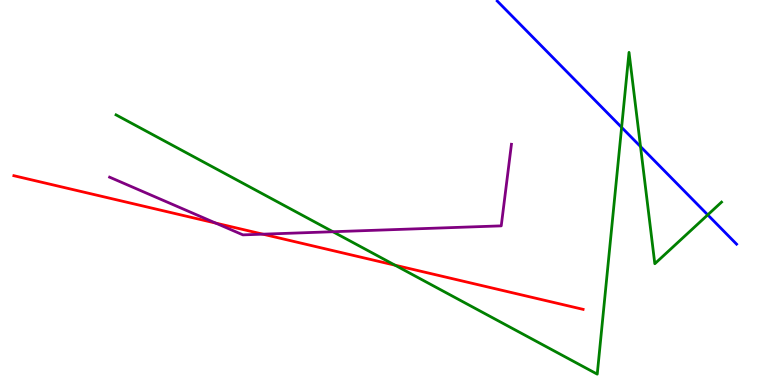[{'lines': ['blue', 'red'], 'intersections': []}, {'lines': ['green', 'red'], 'intersections': [{'x': 5.1, 'y': 3.11}]}, {'lines': ['purple', 'red'], 'intersections': [{'x': 2.78, 'y': 4.21}, {'x': 3.39, 'y': 3.92}]}, {'lines': ['blue', 'green'], 'intersections': [{'x': 8.02, 'y': 6.69}, {'x': 8.26, 'y': 6.19}, {'x': 9.13, 'y': 4.42}]}, {'lines': ['blue', 'purple'], 'intersections': []}, {'lines': ['green', 'purple'], 'intersections': [{'x': 4.3, 'y': 3.98}]}]